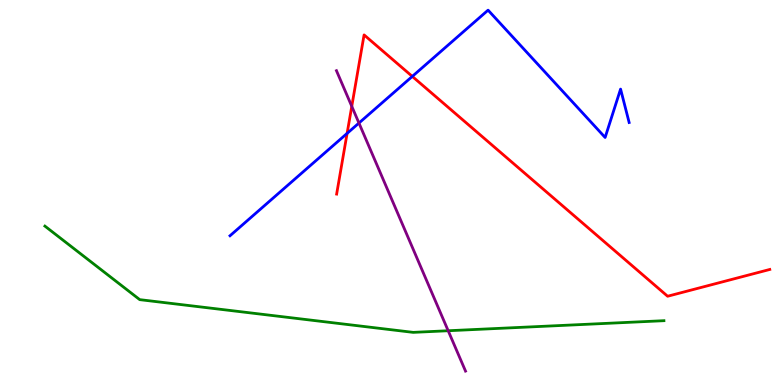[{'lines': ['blue', 'red'], 'intersections': [{'x': 4.48, 'y': 6.54}, {'x': 5.32, 'y': 8.02}]}, {'lines': ['green', 'red'], 'intersections': []}, {'lines': ['purple', 'red'], 'intersections': [{'x': 4.54, 'y': 7.24}]}, {'lines': ['blue', 'green'], 'intersections': []}, {'lines': ['blue', 'purple'], 'intersections': [{'x': 4.63, 'y': 6.8}]}, {'lines': ['green', 'purple'], 'intersections': [{'x': 5.78, 'y': 1.41}]}]